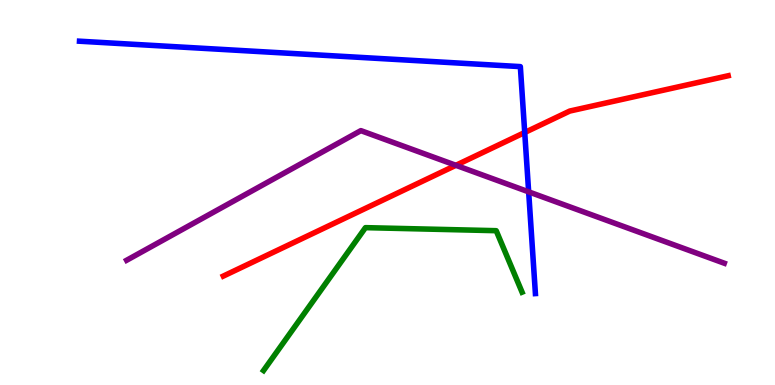[{'lines': ['blue', 'red'], 'intersections': [{'x': 6.77, 'y': 6.56}]}, {'lines': ['green', 'red'], 'intersections': []}, {'lines': ['purple', 'red'], 'intersections': [{'x': 5.88, 'y': 5.71}]}, {'lines': ['blue', 'green'], 'intersections': []}, {'lines': ['blue', 'purple'], 'intersections': [{'x': 6.82, 'y': 5.02}]}, {'lines': ['green', 'purple'], 'intersections': []}]